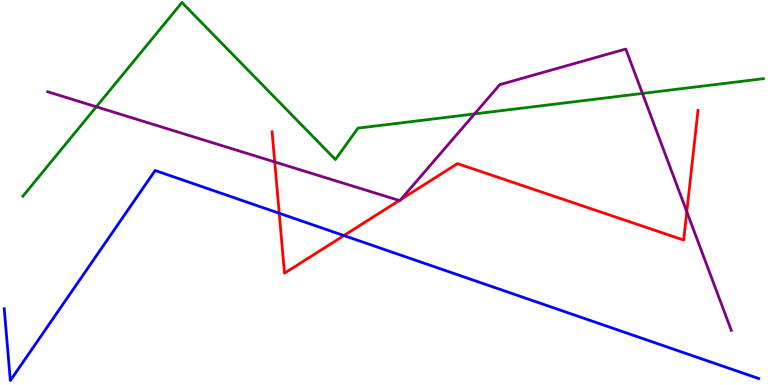[{'lines': ['blue', 'red'], 'intersections': [{'x': 3.6, 'y': 4.46}, {'x': 4.44, 'y': 3.88}]}, {'lines': ['green', 'red'], 'intersections': []}, {'lines': ['purple', 'red'], 'intersections': [{'x': 3.54, 'y': 5.79}, {'x': 5.15, 'y': 4.79}, {'x': 5.17, 'y': 4.82}, {'x': 8.86, 'y': 4.5}]}, {'lines': ['blue', 'green'], 'intersections': []}, {'lines': ['blue', 'purple'], 'intersections': []}, {'lines': ['green', 'purple'], 'intersections': [{'x': 1.24, 'y': 7.23}, {'x': 6.12, 'y': 7.04}, {'x': 8.29, 'y': 7.57}]}]